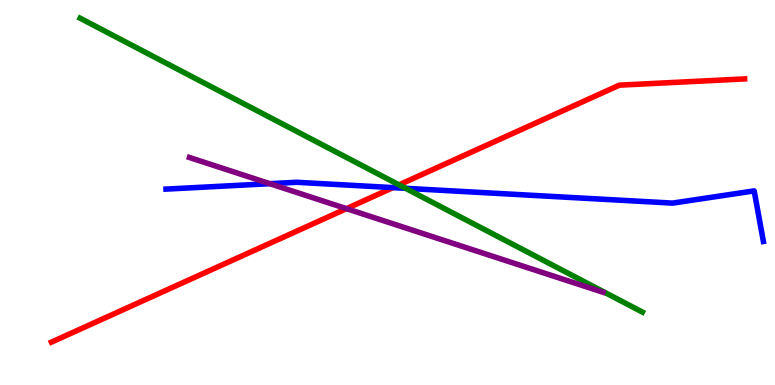[{'lines': ['blue', 'red'], 'intersections': [{'x': 5.07, 'y': 5.13}]}, {'lines': ['green', 'red'], 'intersections': [{'x': 5.15, 'y': 5.2}]}, {'lines': ['purple', 'red'], 'intersections': [{'x': 4.47, 'y': 4.58}]}, {'lines': ['blue', 'green'], 'intersections': [{'x': 5.23, 'y': 5.11}]}, {'lines': ['blue', 'purple'], 'intersections': [{'x': 3.48, 'y': 5.23}]}, {'lines': ['green', 'purple'], 'intersections': []}]